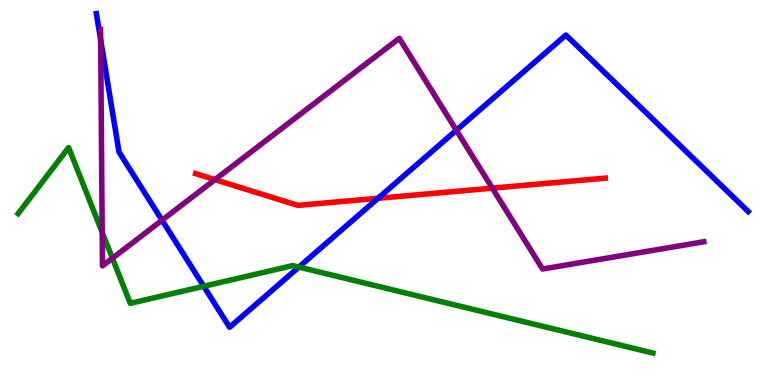[{'lines': ['blue', 'red'], 'intersections': [{'x': 4.88, 'y': 4.85}]}, {'lines': ['green', 'red'], 'intersections': []}, {'lines': ['purple', 'red'], 'intersections': [{'x': 2.77, 'y': 5.33}, {'x': 6.35, 'y': 5.11}]}, {'lines': ['blue', 'green'], 'intersections': [{'x': 2.63, 'y': 2.56}, {'x': 3.86, 'y': 3.06}]}, {'lines': ['blue', 'purple'], 'intersections': [{'x': 1.3, 'y': 8.97}, {'x': 2.09, 'y': 4.28}, {'x': 5.89, 'y': 6.62}]}, {'lines': ['green', 'purple'], 'intersections': [{'x': 1.32, 'y': 3.96}, {'x': 1.45, 'y': 3.29}]}]